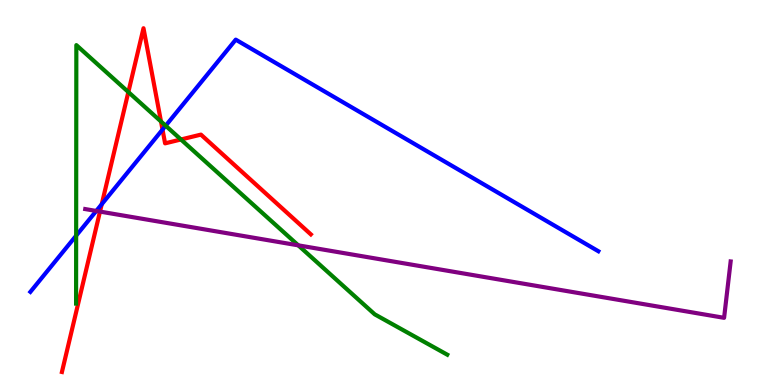[{'lines': ['blue', 'red'], 'intersections': [{'x': 1.31, 'y': 4.7}, {'x': 2.1, 'y': 6.63}]}, {'lines': ['green', 'red'], 'intersections': [{'x': 1.66, 'y': 7.61}, {'x': 2.08, 'y': 6.84}, {'x': 2.33, 'y': 6.38}]}, {'lines': ['purple', 'red'], 'intersections': [{'x': 1.29, 'y': 4.5}]}, {'lines': ['blue', 'green'], 'intersections': [{'x': 0.983, 'y': 3.88}, {'x': 2.14, 'y': 6.73}]}, {'lines': ['blue', 'purple'], 'intersections': [{'x': 1.24, 'y': 4.52}]}, {'lines': ['green', 'purple'], 'intersections': [{'x': 3.85, 'y': 3.63}]}]